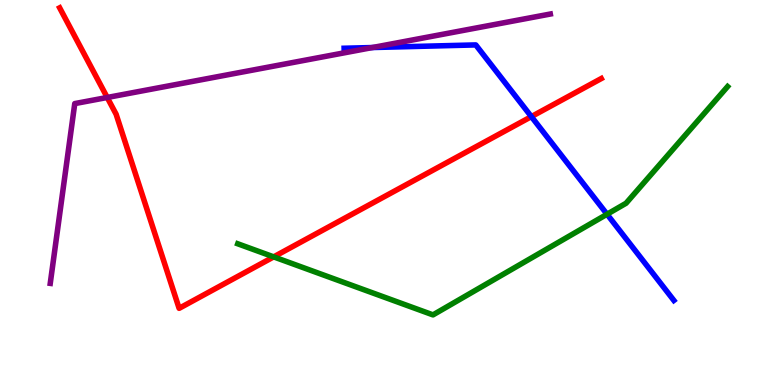[{'lines': ['blue', 'red'], 'intersections': [{'x': 6.86, 'y': 6.97}]}, {'lines': ['green', 'red'], 'intersections': [{'x': 3.53, 'y': 3.33}]}, {'lines': ['purple', 'red'], 'intersections': [{'x': 1.38, 'y': 7.47}]}, {'lines': ['blue', 'green'], 'intersections': [{'x': 7.83, 'y': 4.44}]}, {'lines': ['blue', 'purple'], 'intersections': [{'x': 4.81, 'y': 8.77}]}, {'lines': ['green', 'purple'], 'intersections': []}]